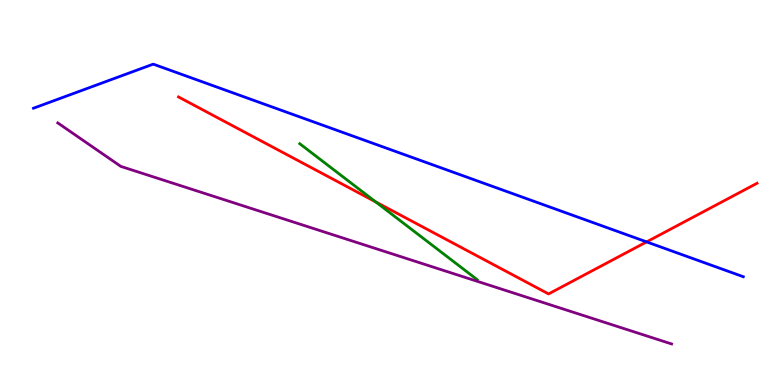[{'lines': ['blue', 'red'], 'intersections': [{'x': 8.34, 'y': 3.72}]}, {'lines': ['green', 'red'], 'intersections': [{'x': 4.85, 'y': 4.76}]}, {'lines': ['purple', 'red'], 'intersections': []}, {'lines': ['blue', 'green'], 'intersections': []}, {'lines': ['blue', 'purple'], 'intersections': []}, {'lines': ['green', 'purple'], 'intersections': []}]